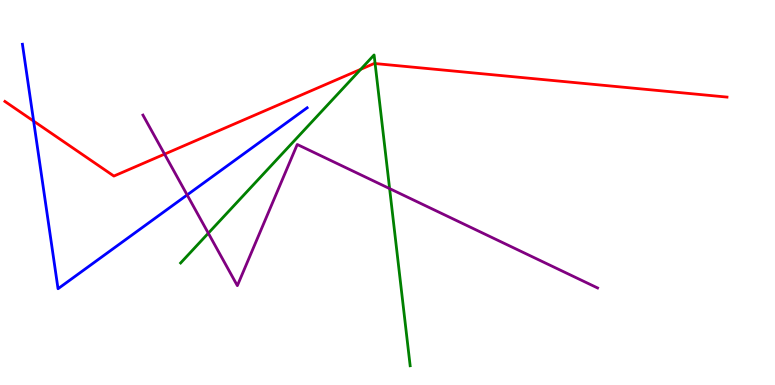[{'lines': ['blue', 'red'], 'intersections': [{'x': 0.434, 'y': 6.85}]}, {'lines': ['green', 'red'], 'intersections': [{'x': 4.65, 'y': 8.2}, {'x': 4.84, 'y': 8.35}]}, {'lines': ['purple', 'red'], 'intersections': [{'x': 2.12, 'y': 6.0}]}, {'lines': ['blue', 'green'], 'intersections': []}, {'lines': ['blue', 'purple'], 'intersections': [{'x': 2.41, 'y': 4.94}]}, {'lines': ['green', 'purple'], 'intersections': [{'x': 2.69, 'y': 3.94}, {'x': 5.03, 'y': 5.1}]}]